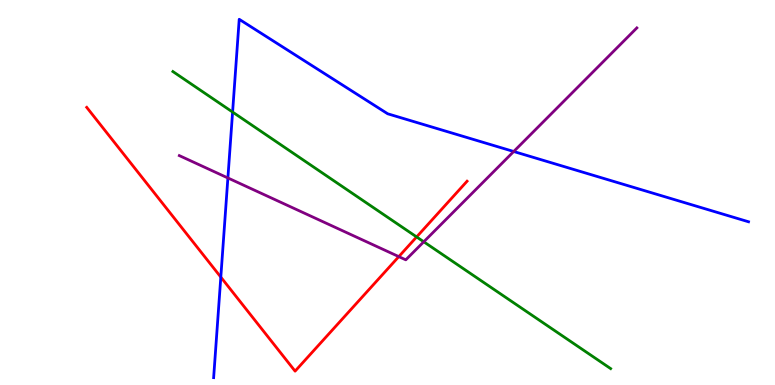[{'lines': ['blue', 'red'], 'intersections': [{'x': 2.85, 'y': 2.8}]}, {'lines': ['green', 'red'], 'intersections': [{'x': 5.38, 'y': 3.85}]}, {'lines': ['purple', 'red'], 'intersections': [{'x': 5.15, 'y': 3.33}]}, {'lines': ['blue', 'green'], 'intersections': [{'x': 3.0, 'y': 7.09}]}, {'lines': ['blue', 'purple'], 'intersections': [{'x': 2.94, 'y': 5.38}, {'x': 6.63, 'y': 6.06}]}, {'lines': ['green', 'purple'], 'intersections': [{'x': 5.47, 'y': 3.72}]}]